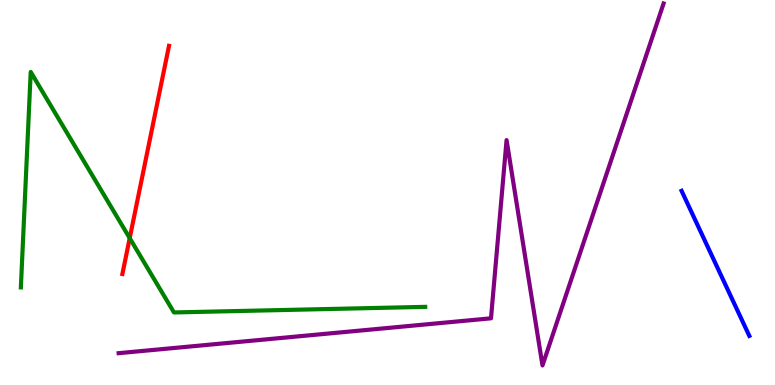[{'lines': ['blue', 'red'], 'intersections': []}, {'lines': ['green', 'red'], 'intersections': [{'x': 1.67, 'y': 3.81}]}, {'lines': ['purple', 'red'], 'intersections': []}, {'lines': ['blue', 'green'], 'intersections': []}, {'lines': ['blue', 'purple'], 'intersections': []}, {'lines': ['green', 'purple'], 'intersections': []}]